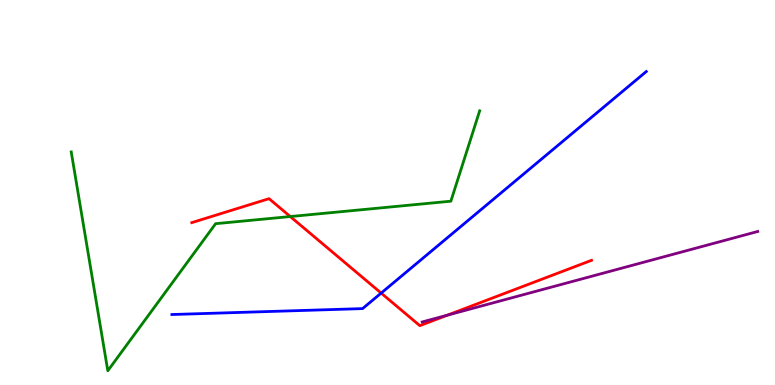[{'lines': ['blue', 'red'], 'intersections': [{'x': 4.92, 'y': 2.39}]}, {'lines': ['green', 'red'], 'intersections': [{'x': 3.75, 'y': 4.38}]}, {'lines': ['purple', 'red'], 'intersections': [{'x': 5.77, 'y': 1.81}]}, {'lines': ['blue', 'green'], 'intersections': []}, {'lines': ['blue', 'purple'], 'intersections': []}, {'lines': ['green', 'purple'], 'intersections': []}]